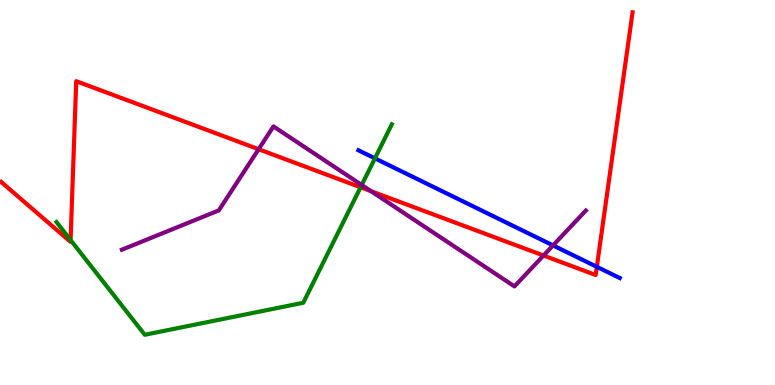[{'lines': ['blue', 'red'], 'intersections': [{'x': 7.7, 'y': 3.07}]}, {'lines': ['green', 'red'], 'intersections': [{'x': 0.911, 'y': 3.76}, {'x': 4.65, 'y': 5.14}]}, {'lines': ['purple', 'red'], 'intersections': [{'x': 3.34, 'y': 6.12}, {'x': 4.79, 'y': 5.03}, {'x': 7.01, 'y': 3.36}]}, {'lines': ['blue', 'green'], 'intersections': [{'x': 4.84, 'y': 5.89}]}, {'lines': ['blue', 'purple'], 'intersections': [{'x': 7.14, 'y': 3.63}]}, {'lines': ['green', 'purple'], 'intersections': [{'x': 4.67, 'y': 5.19}]}]